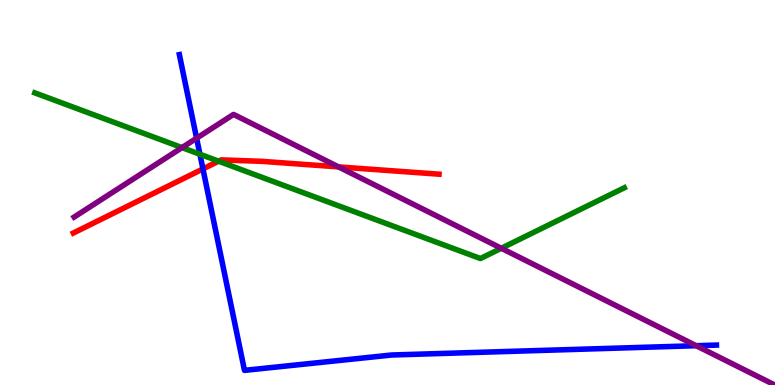[{'lines': ['blue', 'red'], 'intersections': [{'x': 2.62, 'y': 5.61}]}, {'lines': ['green', 'red'], 'intersections': [{'x': 2.82, 'y': 5.81}]}, {'lines': ['purple', 'red'], 'intersections': [{'x': 4.37, 'y': 5.66}]}, {'lines': ['blue', 'green'], 'intersections': [{'x': 2.58, 'y': 5.99}]}, {'lines': ['blue', 'purple'], 'intersections': [{'x': 2.54, 'y': 6.41}, {'x': 8.98, 'y': 1.02}]}, {'lines': ['green', 'purple'], 'intersections': [{'x': 2.35, 'y': 6.17}, {'x': 6.47, 'y': 3.55}]}]